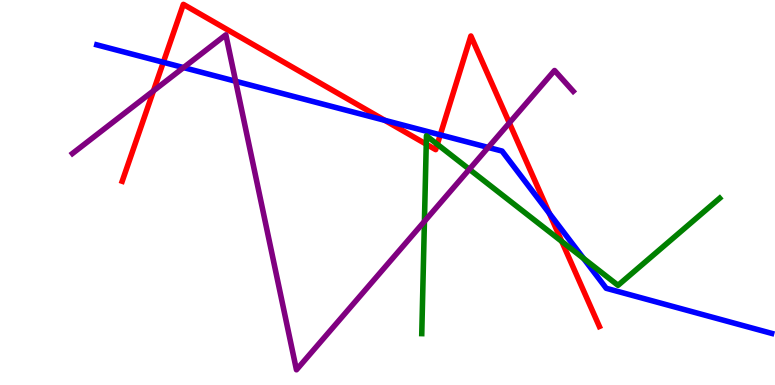[{'lines': ['blue', 'red'], 'intersections': [{'x': 2.11, 'y': 8.38}, {'x': 4.97, 'y': 6.87}, {'x': 5.68, 'y': 6.5}, {'x': 7.09, 'y': 4.46}]}, {'lines': ['green', 'red'], 'intersections': [{'x': 5.5, 'y': 6.25}, {'x': 5.64, 'y': 6.25}, {'x': 7.25, 'y': 3.73}]}, {'lines': ['purple', 'red'], 'intersections': [{'x': 1.98, 'y': 7.64}, {'x': 6.57, 'y': 6.81}]}, {'lines': ['blue', 'green'], 'intersections': [{'x': 7.53, 'y': 3.29}]}, {'lines': ['blue', 'purple'], 'intersections': [{'x': 2.37, 'y': 8.24}, {'x': 3.04, 'y': 7.89}, {'x': 6.3, 'y': 6.17}]}, {'lines': ['green', 'purple'], 'intersections': [{'x': 5.48, 'y': 4.25}, {'x': 6.06, 'y': 5.6}]}]